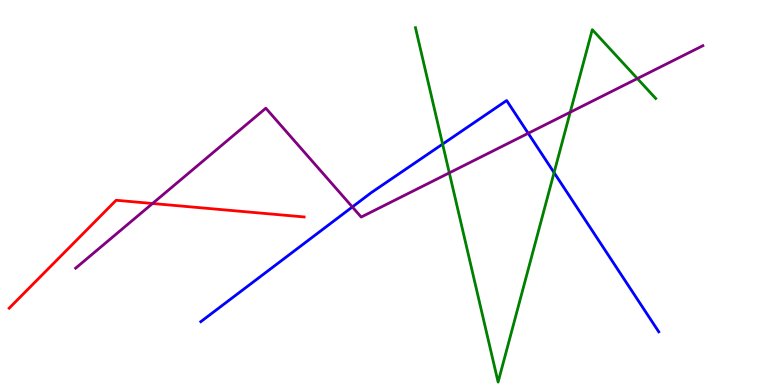[{'lines': ['blue', 'red'], 'intersections': []}, {'lines': ['green', 'red'], 'intersections': []}, {'lines': ['purple', 'red'], 'intersections': [{'x': 1.97, 'y': 4.71}]}, {'lines': ['blue', 'green'], 'intersections': [{'x': 5.71, 'y': 6.26}, {'x': 7.15, 'y': 5.52}]}, {'lines': ['blue', 'purple'], 'intersections': [{'x': 4.55, 'y': 4.62}, {'x': 6.82, 'y': 6.54}]}, {'lines': ['green', 'purple'], 'intersections': [{'x': 5.8, 'y': 5.51}, {'x': 7.36, 'y': 7.09}, {'x': 8.22, 'y': 7.96}]}]